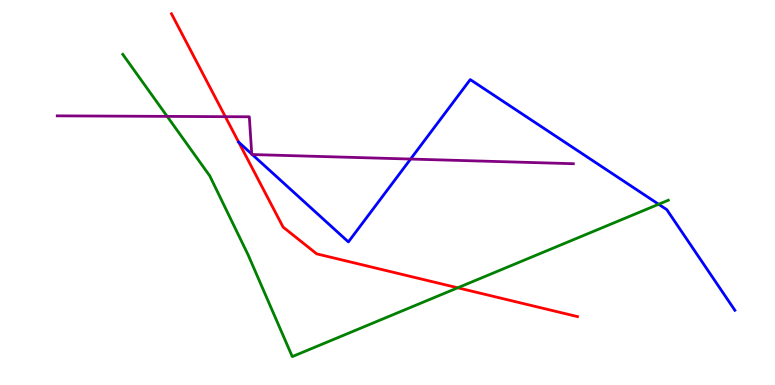[{'lines': ['blue', 'red'], 'intersections': [{'x': 3.08, 'y': 6.31}]}, {'lines': ['green', 'red'], 'intersections': [{'x': 5.91, 'y': 2.52}]}, {'lines': ['purple', 'red'], 'intersections': [{'x': 2.91, 'y': 6.97}]}, {'lines': ['blue', 'green'], 'intersections': [{'x': 8.5, 'y': 4.69}]}, {'lines': ['blue', 'purple'], 'intersections': [{'x': 3.25, 'y': 6.0}, {'x': 3.25, 'y': 5.99}, {'x': 5.3, 'y': 5.87}]}, {'lines': ['green', 'purple'], 'intersections': [{'x': 2.16, 'y': 6.98}]}]